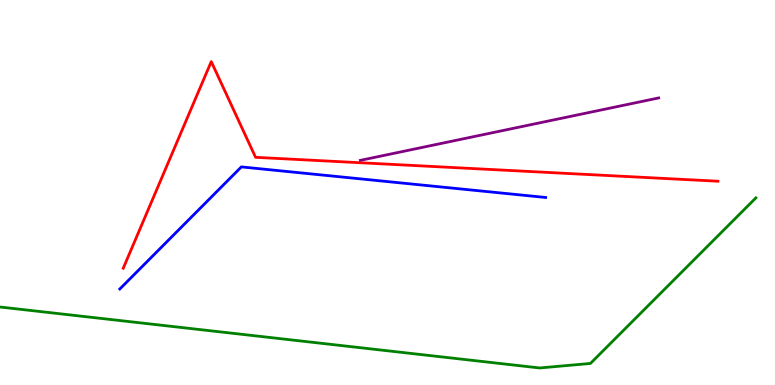[{'lines': ['blue', 'red'], 'intersections': []}, {'lines': ['green', 'red'], 'intersections': []}, {'lines': ['purple', 'red'], 'intersections': []}, {'lines': ['blue', 'green'], 'intersections': []}, {'lines': ['blue', 'purple'], 'intersections': []}, {'lines': ['green', 'purple'], 'intersections': []}]